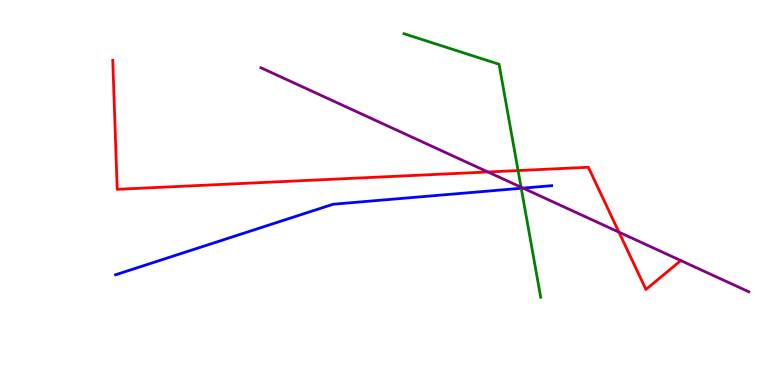[{'lines': ['blue', 'red'], 'intersections': []}, {'lines': ['green', 'red'], 'intersections': [{'x': 6.68, 'y': 5.57}]}, {'lines': ['purple', 'red'], 'intersections': [{'x': 6.3, 'y': 5.53}, {'x': 7.99, 'y': 3.97}, {'x': 8.78, 'y': 3.23}]}, {'lines': ['blue', 'green'], 'intersections': [{'x': 6.73, 'y': 5.11}]}, {'lines': ['blue', 'purple'], 'intersections': [{'x': 6.75, 'y': 5.11}]}, {'lines': ['green', 'purple'], 'intersections': [{'x': 6.72, 'y': 5.14}]}]